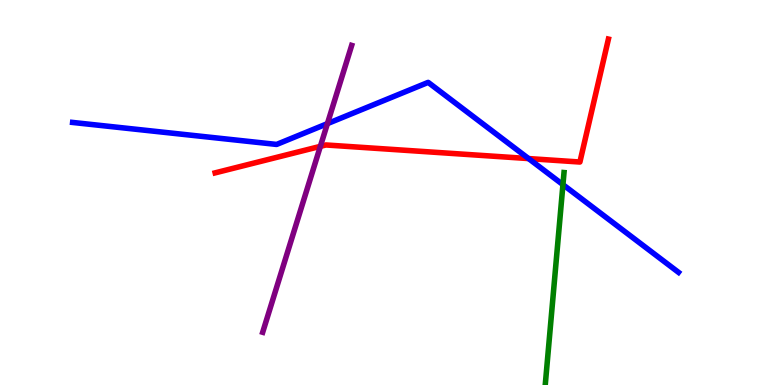[{'lines': ['blue', 'red'], 'intersections': [{'x': 6.82, 'y': 5.88}]}, {'lines': ['green', 'red'], 'intersections': []}, {'lines': ['purple', 'red'], 'intersections': [{'x': 4.13, 'y': 6.2}]}, {'lines': ['blue', 'green'], 'intersections': [{'x': 7.26, 'y': 5.2}]}, {'lines': ['blue', 'purple'], 'intersections': [{'x': 4.22, 'y': 6.79}]}, {'lines': ['green', 'purple'], 'intersections': []}]